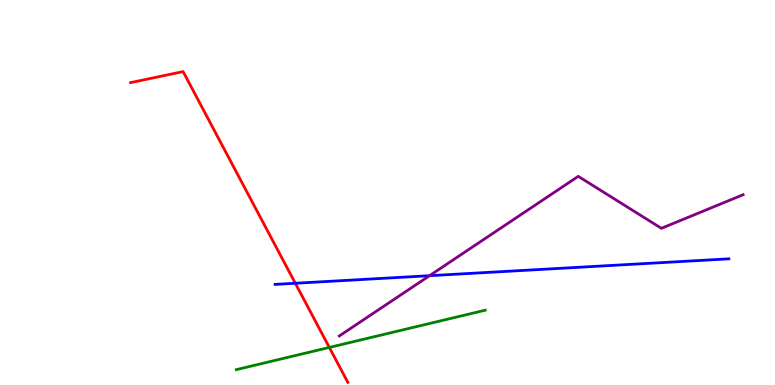[{'lines': ['blue', 'red'], 'intersections': [{'x': 3.81, 'y': 2.64}]}, {'lines': ['green', 'red'], 'intersections': [{'x': 4.25, 'y': 0.976}]}, {'lines': ['purple', 'red'], 'intersections': []}, {'lines': ['blue', 'green'], 'intersections': []}, {'lines': ['blue', 'purple'], 'intersections': [{'x': 5.54, 'y': 2.84}]}, {'lines': ['green', 'purple'], 'intersections': []}]